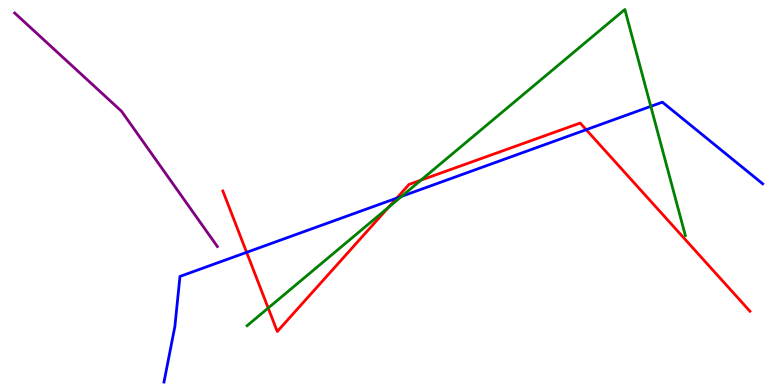[{'lines': ['blue', 'red'], 'intersections': [{'x': 3.18, 'y': 3.45}, {'x': 5.12, 'y': 4.85}, {'x': 7.56, 'y': 6.63}]}, {'lines': ['green', 'red'], 'intersections': [{'x': 3.46, 'y': 2.0}, {'x': 5.01, 'y': 4.62}, {'x': 5.43, 'y': 5.32}]}, {'lines': ['purple', 'red'], 'intersections': []}, {'lines': ['blue', 'green'], 'intersections': [{'x': 5.18, 'y': 4.9}, {'x': 8.4, 'y': 7.24}]}, {'lines': ['blue', 'purple'], 'intersections': []}, {'lines': ['green', 'purple'], 'intersections': []}]